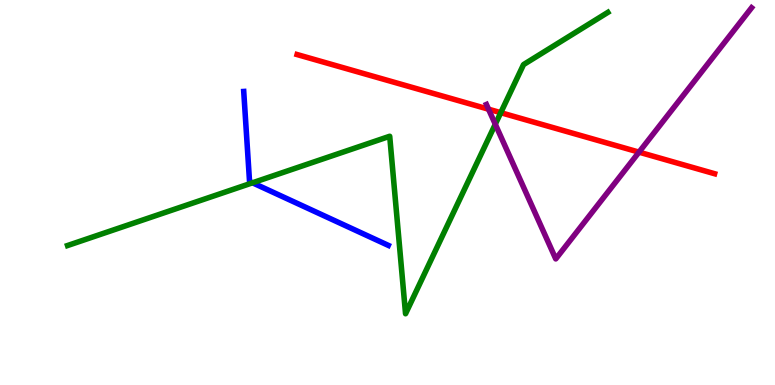[{'lines': ['blue', 'red'], 'intersections': []}, {'lines': ['green', 'red'], 'intersections': [{'x': 6.46, 'y': 7.07}]}, {'lines': ['purple', 'red'], 'intersections': [{'x': 6.3, 'y': 7.16}, {'x': 8.25, 'y': 6.05}]}, {'lines': ['blue', 'green'], 'intersections': [{'x': 3.26, 'y': 5.25}]}, {'lines': ['blue', 'purple'], 'intersections': []}, {'lines': ['green', 'purple'], 'intersections': [{'x': 6.39, 'y': 6.77}]}]